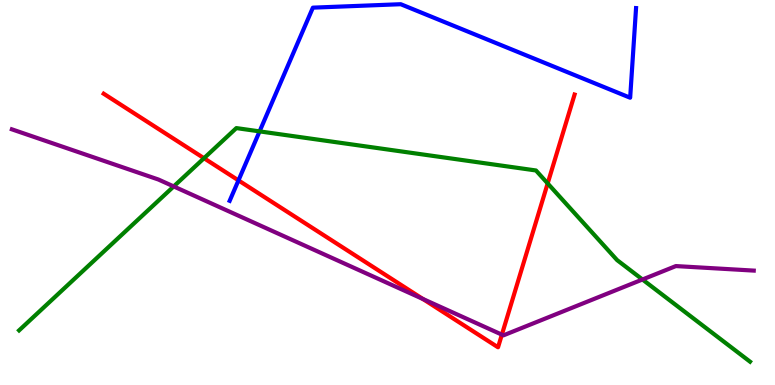[{'lines': ['blue', 'red'], 'intersections': [{'x': 3.08, 'y': 5.31}]}, {'lines': ['green', 'red'], 'intersections': [{'x': 2.63, 'y': 5.89}, {'x': 7.07, 'y': 5.24}]}, {'lines': ['purple', 'red'], 'intersections': [{'x': 5.46, 'y': 2.23}, {'x': 6.48, 'y': 1.31}]}, {'lines': ['blue', 'green'], 'intersections': [{'x': 3.35, 'y': 6.59}]}, {'lines': ['blue', 'purple'], 'intersections': []}, {'lines': ['green', 'purple'], 'intersections': [{'x': 2.24, 'y': 5.16}, {'x': 8.29, 'y': 2.74}]}]